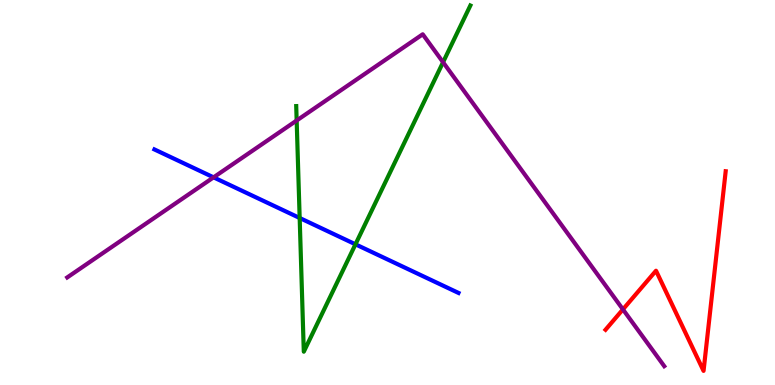[{'lines': ['blue', 'red'], 'intersections': []}, {'lines': ['green', 'red'], 'intersections': []}, {'lines': ['purple', 'red'], 'intersections': [{'x': 8.04, 'y': 1.96}]}, {'lines': ['blue', 'green'], 'intersections': [{'x': 3.87, 'y': 4.34}, {'x': 4.59, 'y': 3.65}]}, {'lines': ['blue', 'purple'], 'intersections': [{'x': 2.76, 'y': 5.39}]}, {'lines': ['green', 'purple'], 'intersections': [{'x': 3.83, 'y': 6.87}, {'x': 5.72, 'y': 8.38}]}]